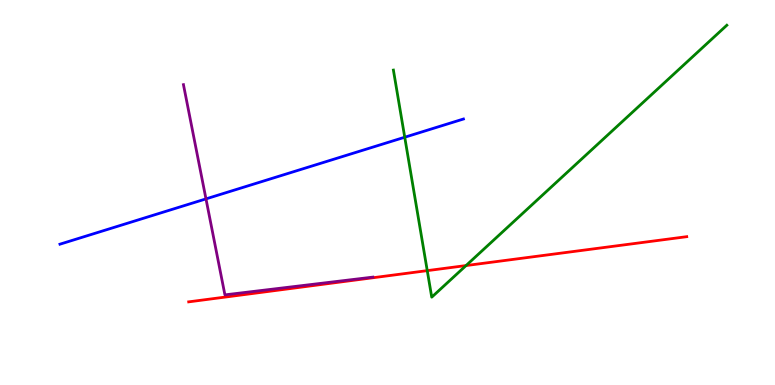[{'lines': ['blue', 'red'], 'intersections': []}, {'lines': ['green', 'red'], 'intersections': [{'x': 5.51, 'y': 2.97}, {'x': 6.01, 'y': 3.1}]}, {'lines': ['purple', 'red'], 'intersections': []}, {'lines': ['blue', 'green'], 'intersections': [{'x': 5.22, 'y': 6.44}]}, {'lines': ['blue', 'purple'], 'intersections': [{'x': 2.66, 'y': 4.83}]}, {'lines': ['green', 'purple'], 'intersections': []}]